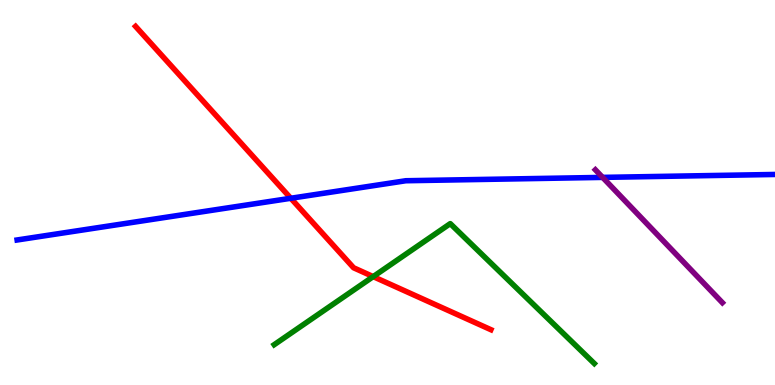[{'lines': ['blue', 'red'], 'intersections': [{'x': 3.75, 'y': 4.85}]}, {'lines': ['green', 'red'], 'intersections': [{'x': 4.82, 'y': 2.82}]}, {'lines': ['purple', 'red'], 'intersections': []}, {'lines': ['blue', 'green'], 'intersections': []}, {'lines': ['blue', 'purple'], 'intersections': [{'x': 7.78, 'y': 5.39}]}, {'lines': ['green', 'purple'], 'intersections': []}]